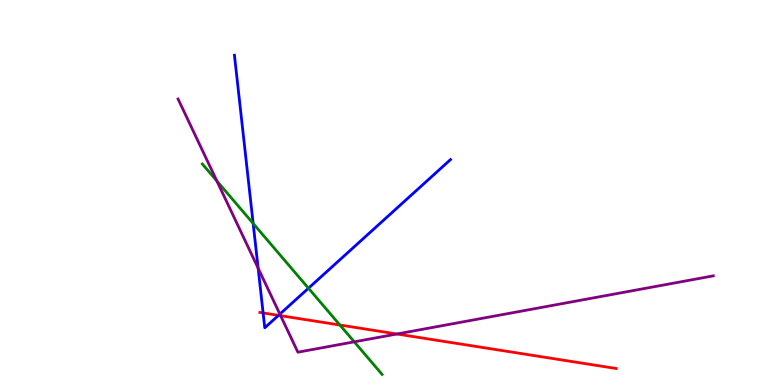[{'lines': ['blue', 'red'], 'intersections': [{'x': 3.4, 'y': 1.87}, {'x': 3.59, 'y': 1.81}]}, {'lines': ['green', 'red'], 'intersections': [{'x': 4.39, 'y': 1.56}]}, {'lines': ['purple', 'red'], 'intersections': [{'x': 3.62, 'y': 1.8}, {'x': 5.12, 'y': 1.32}]}, {'lines': ['blue', 'green'], 'intersections': [{'x': 3.27, 'y': 4.2}, {'x': 3.98, 'y': 2.51}]}, {'lines': ['blue', 'purple'], 'intersections': [{'x': 3.33, 'y': 3.03}, {'x': 3.61, 'y': 1.84}]}, {'lines': ['green', 'purple'], 'intersections': [{'x': 2.8, 'y': 5.3}, {'x': 4.57, 'y': 1.12}]}]